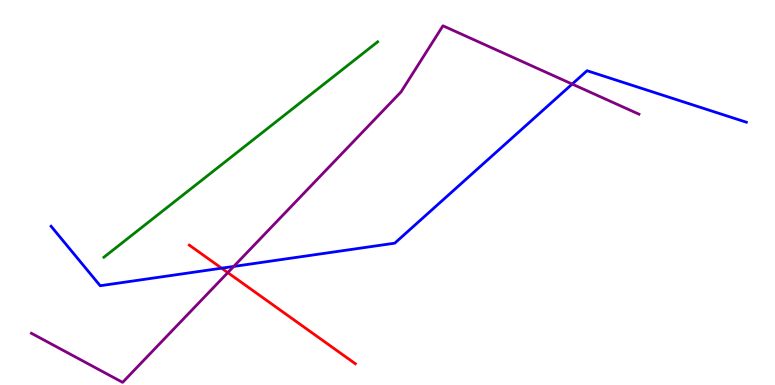[{'lines': ['blue', 'red'], 'intersections': [{'x': 2.86, 'y': 3.03}]}, {'lines': ['green', 'red'], 'intersections': []}, {'lines': ['purple', 'red'], 'intersections': [{'x': 2.94, 'y': 2.92}]}, {'lines': ['blue', 'green'], 'intersections': []}, {'lines': ['blue', 'purple'], 'intersections': [{'x': 3.02, 'y': 3.08}, {'x': 7.38, 'y': 7.82}]}, {'lines': ['green', 'purple'], 'intersections': []}]